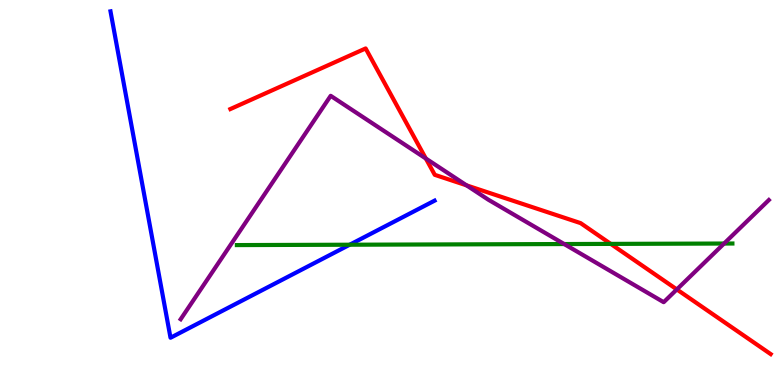[{'lines': ['blue', 'red'], 'intersections': []}, {'lines': ['green', 'red'], 'intersections': [{'x': 7.88, 'y': 3.67}]}, {'lines': ['purple', 'red'], 'intersections': [{'x': 5.49, 'y': 5.88}, {'x': 6.02, 'y': 5.19}, {'x': 8.73, 'y': 2.48}]}, {'lines': ['blue', 'green'], 'intersections': [{'x': 4.51, 'y': 3.64}]}, {'lines': ['blue', 'purple'], 'intersections': []}, {'lines': ['green', 'purple'], 'intersections': [{'x': 7.28, 'y': 3.66}, {'x': 9.34, 'y': 3.67}]}]